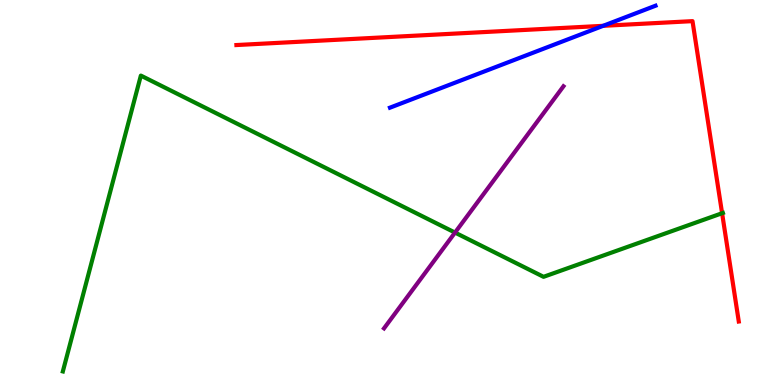[{'lines': ['blue', 'red'], 'intersections': [{'x': 7.78, 'y': 9.33}]}, {'lines': ['green', 'red'], 'intersections': [{'x': 9.32, 'y': 4.46}]}, {'lines': ['purple', 'red'], 'intersections': []}, {'lines': ['blue', 'green'], 'intersections': []}, {'lines': ['blue', 'purple'], 'intersections': []}, {'lines': ['green', 'purple'], 'intersections': [{'x': 5.87, 'y': 3.96}]}]